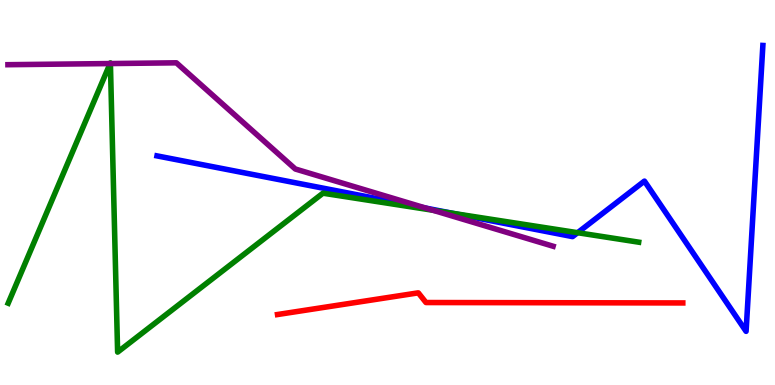[{'lines': ['blue', 'red'], 'intersections': []}, {'lines': ['green', 'red'], 'intersections': []}, {'lines': ['purple', 'red'], 'intersections': []}, {'lines': ['blue', 'green'], 'intersections': [{'x': 5.84, 'y': 4.46}, {'x': 7.45, 'y': 3.96}]}, {'lines': ['blue', 'purple'], 'intersections': [{'x': 5.49, 'y': 4.59}]}, {'lines': ['green', 'purple'], 'intersections': [{'x': 1.42, 'y': 8.35}, {'x': 1.42, 'y': 8.35}, {'x': 5.59, 'y': 4.54}]}]